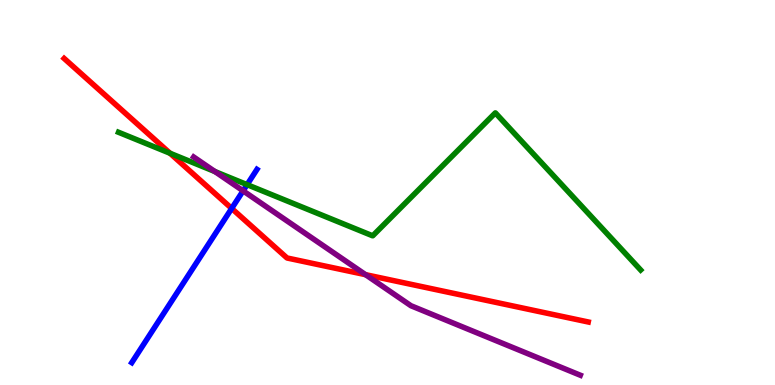[{'lines': ['blue', 'red'], 'intersections': [{'x': 2.99, 'y': 4.59}]}, {'lines': ['green', 'red'], 'intersections': [{'x': 2.19, 'y': 6.02}]}, {'lines': ['purple', 'red'], 'intersections': [{'x': 4.72, 'y': 2.87}]}, {'lines': ['blue', 'green'], 'intersections': [{'x': 3.19, 'y': 5.2}]}, {'lines': ['blue', 'purple'], 'intersections': [{'x': 3.14, 'y': 5.04}]}, {'lines': ['green', 'purple'], 'intersections': [{'x': 2.77, 'y': 5.54}]}]